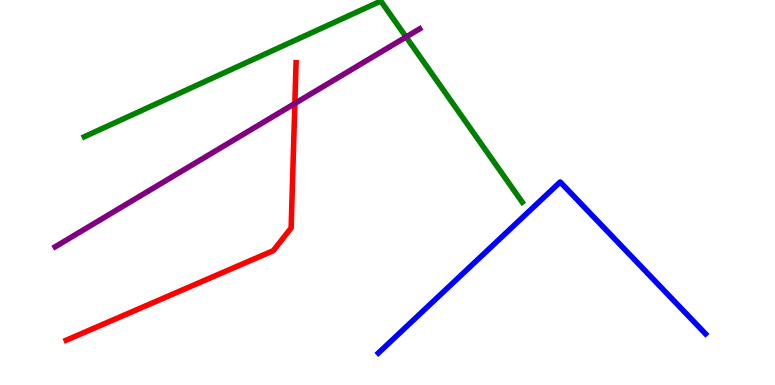[{'lines': ['blue', 'red'], 'intersections': []}, {'lines': ['green', 'red'], 'intersections': []}, {'lines': ['purple', 'red'], 'intersections': [{'x': 3.8, 'y': 7.31}]}, {'lines': ['blue', 'green'], 'intersections': []}, {'lines': ['blue', 'purple'], 'intersections': []}, {'lines': ['green', 'purple'], 'intersections': [{'x': 5.24, 'y': 9.04}]}]